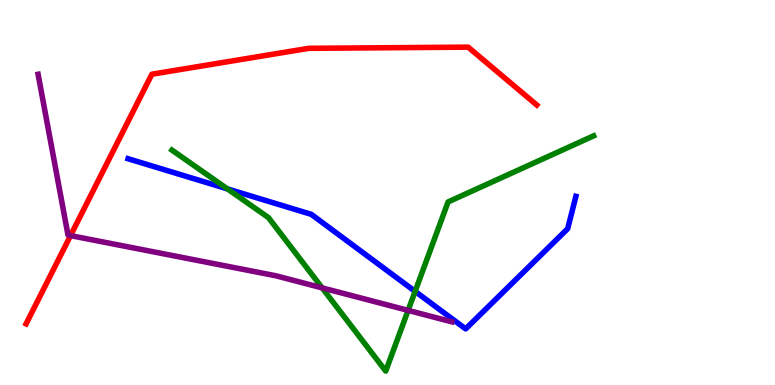[{'lines': ['blue', 'red'], 'intersections': []}, {'lines': ['green', 'red'], 'intersections': []}, {'lines': ['purple', 'red'], 'intersections': [{'x': 0.91, 'y': 3.88}]}, {'lines': ['blue', 'green'], 'intersections': [{'x': 2.93, 'y': 5.09}, {'x': 5.36, 'y': 2.43}]}, {'lines': ['blue', 'purple'], 'intersections': []}, {'lines': ['green', 'purple'], 'intersections': [{'x': 4.16, 'y': 2.52}, {'x': 5.27, 'y': 1.94}]}]